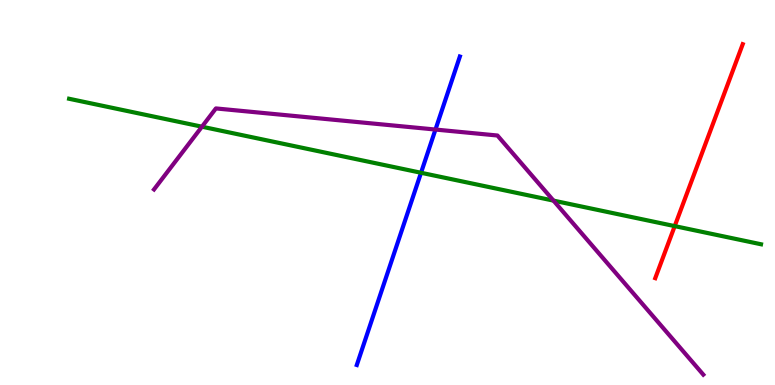[{'lines': ['blue', 'red'], 'intersections': []}, {'lines': ['green', 'red'], 'intersections': [{'x': 8.71, 'y': 4.13}]}, {'lines': ['purple', 'red'], 'intersections': []}, {'lines': ['blue', 'green'], 'intersections': [{'x': 5.43, 'y': 5.51}]}, {'lines': ['blue', 'purple'], 'intersections': [{'x': 5.62, 'y': 6.64}]}, {'lines': ['green', 'purple'], 'intersections': [{'x': 2.61, 'y': 6.71}, {'x': 7.14, 'y': 4.79}]}]